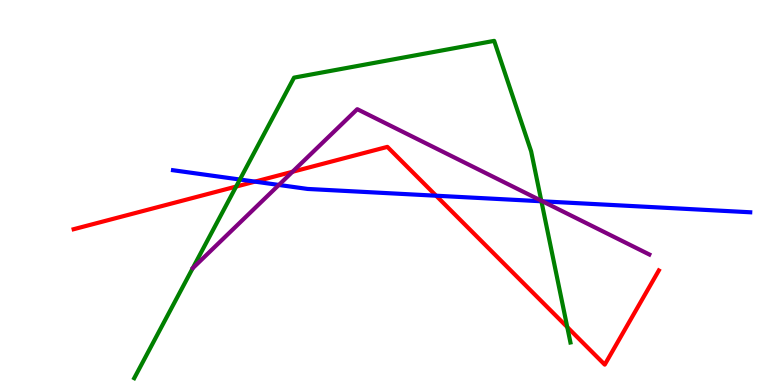[{'lines': ['blue', 'red'], 'intersections': [{'x': 3.29, 'y': 5.28}, {'x': 5.63, 'y': 4.92}]}, {'lines': ['green', 'red'], 'intersections': [{'x': 3.05, 'y': 5.15}, {'x': 7.32, 'y': 1.5}]}, {'lines': ['purple', 'red'], 'intersections': [{'x': 3.77, 'y': 5.54}]}, {'lines': ['blue', 'green'], 'intersections': [{'x': 3.1, 'y': 5.34}, {'x': 6.99, 'y': 4.77}]}, {'lines': ['blue', 'purple'], 'intersections': [{'x': 3.6, 'y': 5.2}, {'x': 7.0, 'y': 4.77}]}, {'lines': ['green', 'purple'], 'intersections': [{'x': 6.98, 'y': 4.79}]}]